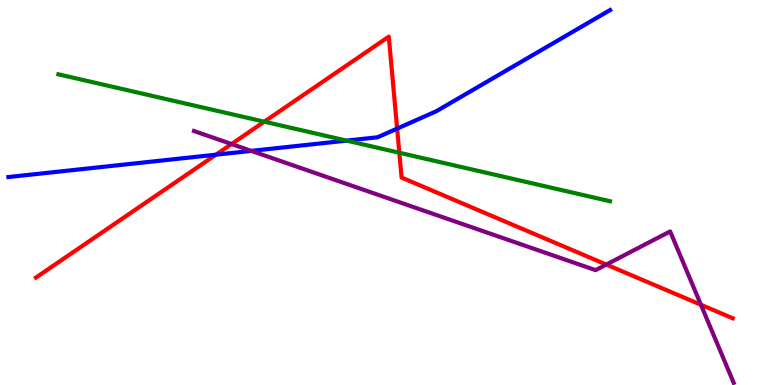[{'lines': ['blue', 'red'], 'intersections': [{'x': 2.79, 'y': 5.98}, {'x': 5.12, 'y': 6.66}]}, {'lines': ['green', 'red'], 'intersections': [{'x': 3.41, 'y': 6.84}, {'x': 5.15, 'y': 6.03}]}, {'lines': ['purple', 'red'], 'intersections': [{'x': 2.99, 'y': 6.26}, {'x': 7.82, 'y': 3.13}, {'x': 9.04, 'y': 2.08}]}, {'lines': ['blue', 'green'], 'intersections': [{'x': 4.47, 'y': 6.35}]}, {'lines': ['blue', 'purple'], 'intersections': [{'x': 3.24, 'y': 6.08}]}, {'lines': ['green', 'purple'], 'intersections': []}]